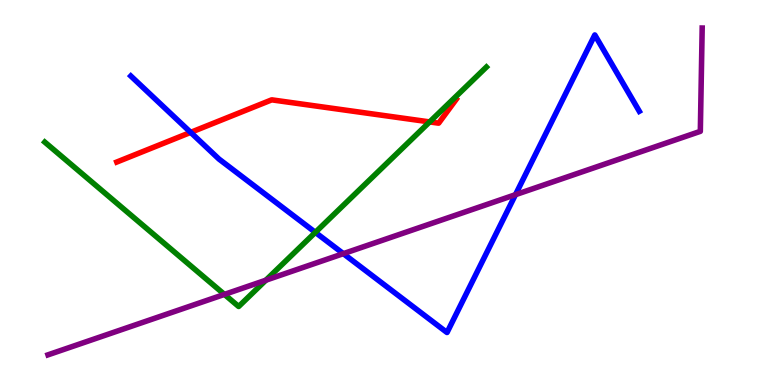[{'lines': ['blue', 'red'], 'intersections': [{'x': 2.46, 'y': 6.56}]}, {'lines': ['green', 'red'], 'intersections': [{'x': 5.54, 'y': 6.83}]}, {'lines': ['purple', 'red'], 'intersections': []}, {'lines': ['blue', 'green'], 'intersections': [{'x': 4.07, 'y': 3.96}]}, {'lines': ['blue', 'purple'], 'intersections': [{'x': 4.43, 'y': 3.41}, {'x': 6.65, 'y': 4.94}]}, {'lines': ['green', 'purple'], 'intersections': [{'x': 2.9, 'y': 2.35}, {'x': 3.43, 'y': 2.72}]}]